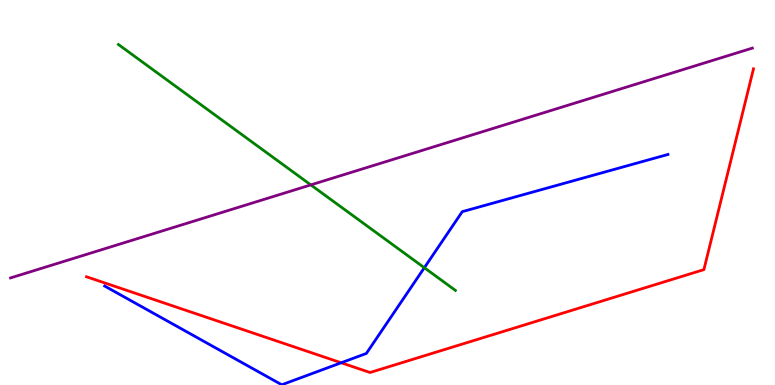[{'lines': ['blue', 'red'], 'intersections': [{'x': 4.4, 'y': 0.578}]}, {'lines': ['green', 'red'], 'intersections': []}, {'lines': ['purple', 'red'], 'intersections': []}, {'lines': ['blue', 'green'], 'intersections': [{'x': 5.48, 'y': 3.05}]}, {'lines': ['blue', 'purple'], 'intersections': []}, {'lines': ['green', 'purple'], 'intersections': [{'x': 4.01, 'y': 5.2}]}]